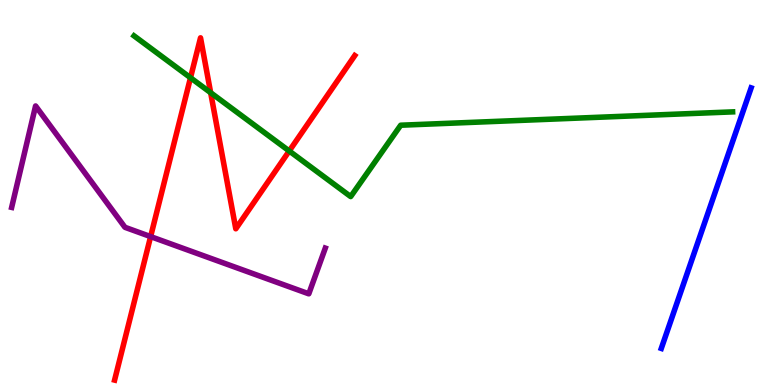[{'lines': ['blue', 'red'], 'intersections': []}, {'lines': ['green', 'red'], 'intersections': [{'x': 2.46, 'y': 7.98}, {'x': 2.72, 'y': 7.59}, {'x': 3.73, 'y': 6.08}]}, {'lines': ['purple', 'red'], 'intersections': [{'x': 1.94, 'y': 3.85}]}, {'lines': ['blue', 'green'], 'intersections': []}, {'lines': ['blue', 'purple'], 'intersections': []}, {'lines': ['green', 'purple'], 'intersections': []}]